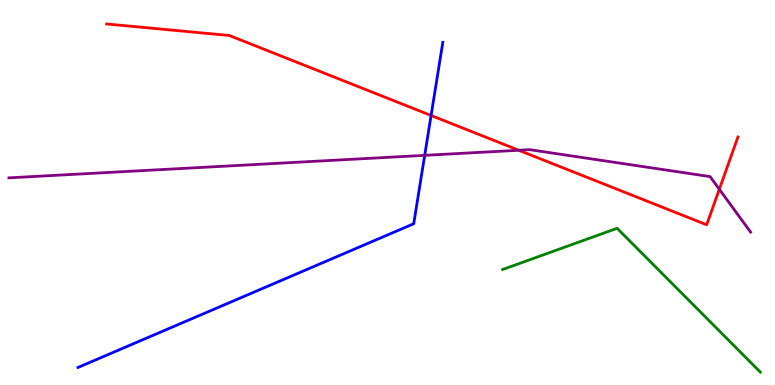[{'lines': ['blue', 'red'], 'intersections': [{'x': 5.56, 'y': 7.0}]}, {'lines': ['green', 'red'], 'intersections': []}, {'lines': ['purple', 'red'], 'intersections': [{'x': 6.69, 'y': 6.1}, {'x': 9.28, 'y': 5.08}]}, {'lines': ['blue', 'green'], 'intersections': []}, {'lines': ['blue', 'purple'], 'intersections': [{'x': 5.48, 'y': 5.96}]}, {'lines': ['green', 'purple'], 'intersections': []}]